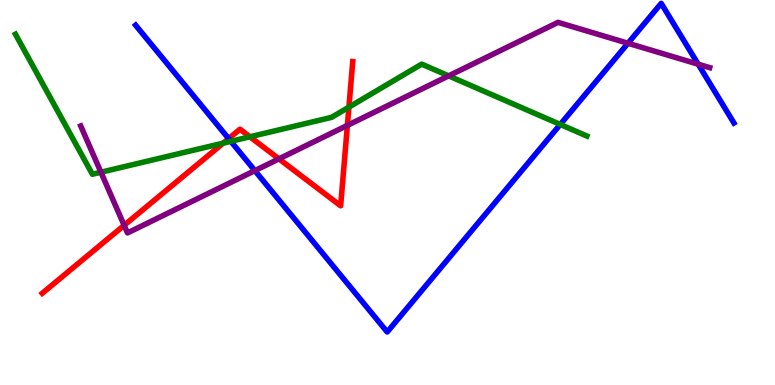[{'lines': ['blue', 'red'], 'intersections': [{'x': 2.95, 'y': 6.4}]}, {'lines': ['green', 'red'], 'intersections': [{'x': 2.88, 'y': 6.28}, {'x': 3.22, 'y': 6.45}, {'x': 4.5, 'y': 7.22}]}, {'lines': ['purple', 'red'], 'intersections': [{'x': 1.6, 'y': 4.15}, {'x': 3.6, 'y': 5.87}, {'x': 4.48, 'y': 6.74}]}, {'lines': ['blue', 'green'], 'intersections': [{'x': 2.98, 'y': 6.33}, {'x': 7.23, 'y': 6.77}]}, {'lines': ['blue', 'purple'], 'intersections': [{'x': 3.29, 'y': 5.57}, {'x': 8.1, 'y': 8.88}, {'x': 9.01, 'y': 8.33}]}, {'lines': ['green', 'purple'], 'intersections': [{'x': 1.3, 'y': 5.53}, {'x': 5.79, 'y': 8.03}]}]